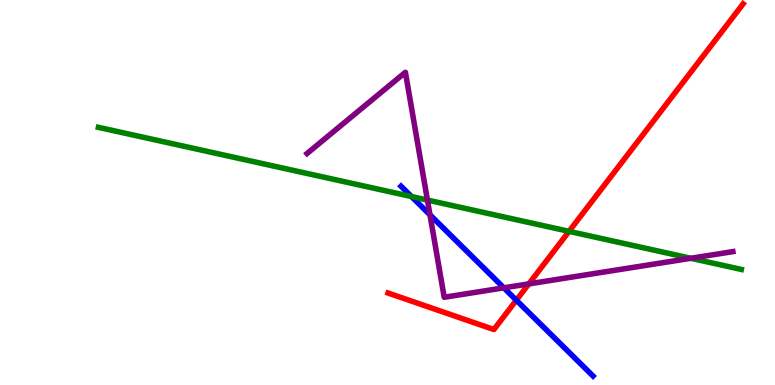[{'lines': ['blue', 'red'], 'intersections': [{'x': 6.66, 'y': 2.2}]}, {'lines': ['green', 'red'], 'intersections': [{'x': 7.34, 'y': 3.99}]}, {'lines': ['purple', 'red'], 'intersections': [{'x': 6.82, 'y': 2.63}]}, {'lines': ['blue', 'green'], 'intersections': [{'x': 5.31, 'y': 4.9}]}, {'lines': ['blue', 'purple'], 'intersections': [{'x': 5.55, 'y': 4.42}, {'x': 6.5, 'y': 2.52}]}, {'lines': ['green', 'purple'], 'intersections': [{'x': 5.52, 'y': 4.8}, {'x': 8.91, 'y': 3.29}]}]